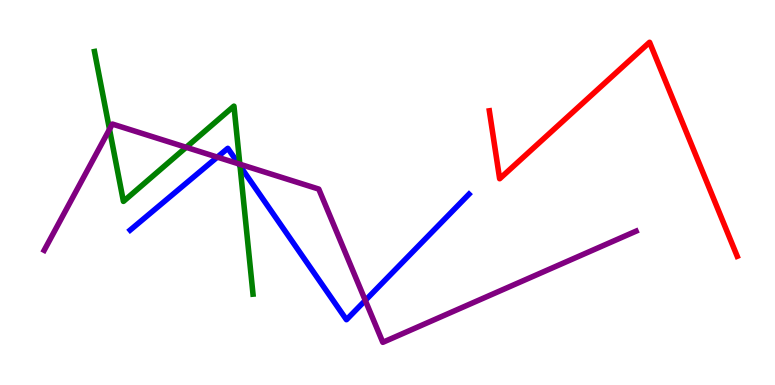[{'lines': ['blue', 'red'], 'intersections': []}, {'lines': ['green', 'red'], 'intersections': []}, {'lines': ['purple', 'red'], 'intersections': []}, {'lines': ['blue', 'green'], 'intersections': [{'x': 3.1, 'y': 5.69}]}, {'lines': ['blue', 'purple'], 'intersections': [{'x': 2.8, 'y': 5.92}, {'x': 3.08, 'y': 5.75}, {'x': 4.71, 'y': 2.2}]}, {'lines': ['green', 'purple'], 'intersections': [{'x': 1.41, 'y': 6.64}, {'x': 2.4, 'y': 6.17}, {'x': 3.09, 'y': 5.73}]}]